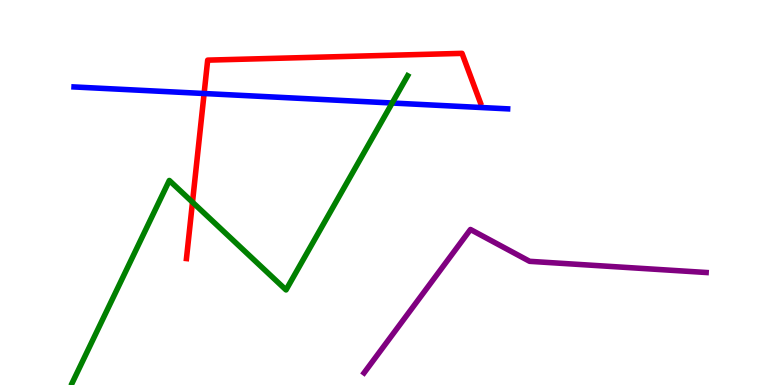[{'lines': ['blue', 'red'], 'intersections': [{'x': 2.63, 'y': 7.57}]}, {'lines': ['green', 'red'], 'intersections': [{'x': 2.48, 'y': 4.75}]}, {'lines': ['purple', 'red'], 'intersections': []}, {'lines': ['blue', 'green'], 'intersections': [{'x': 5.06, 'y': 7.32}]}, {'lines': ['blue', 'purple'], 'intersections': []}, {'lines': ['green', 'purple'], 'intersections': []}]